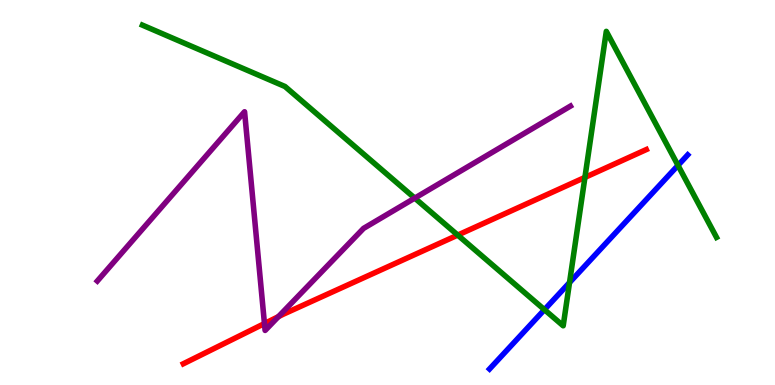[{'lines': ['blue', 'red'], 'intersections': []}, {'lines': ['green', 'red'], 'intersections': [{'x': 5.91, 'y': 3.89}, {'x': 7.55, 'y': 5.39}]}, {'lines': ['purple', 'red'], 'intersections': [{'x': 3.41, 'y': 1.6}, {'x': 3.59, 'y': 1.78}]}, {'lines': ['blue', 'green'], 'intersections': [{'x': 7.03, 'y': 1.96}, {'x': 7.35, 'y': 2.66}, {'x': 8.75, 'y': 5.7}]}, {'lines': ['blue', 'purple'], 'intersections': []}, {'lines': ['green', 'purple'], 'intersections': [{'x': 5.35, 'y': 4.85}]}]